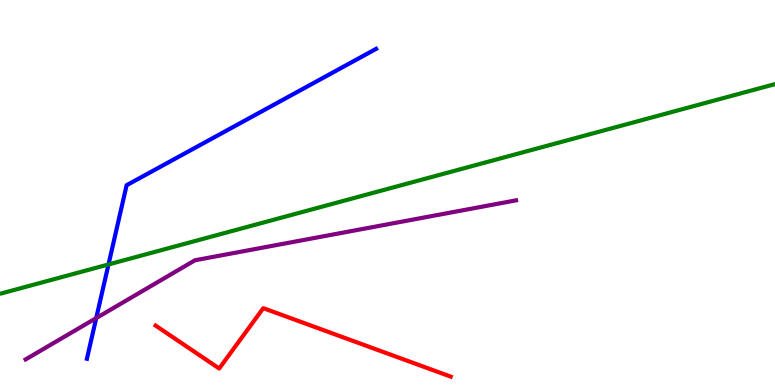[{'lines': ['blue', 'red'], 'intersections': []}, {'lines': ['green', 'red'], 'intersections': []}, {'lines': ['purple', 'red'], 'intersections': []}, {'lines': ['blue', 'green'], 'intersections': [{'x': 1.4, 'y': 3.13}]}, {'lines': ['blue', 'purple'], 'intersections': [{'x': 1.24, 'y': 1.74}]}, {'lines': ['green', 'purple'], 'intersections': []}]